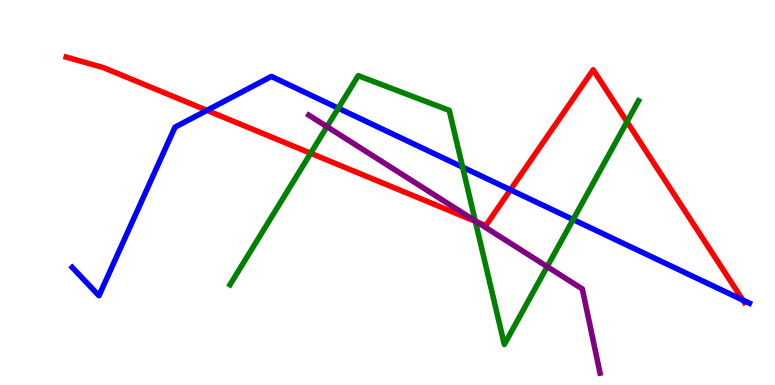[{'lines': ['blue', 'red'], 'intersections': [{'x': 2.67, 'y': 7.13}, {'x': 6.59, 'y': 5.07}, {'x': 9.59, 'y': 2.21}]}, {'lines': ['green', 'red'], 'intersections': [{'x': 4.01, 'y': 6.02}, {'x': 6.13, 'y': 4.25}, {'x': 8.09, 'y': 6.84}]}, {'lines': ['purple', 'red'], 'intersections': [{'x': 6.15, 'y': 4.23}]}, {'lines': ['blue', 'green'], 'intersections': [{'x': 4.37, 'y': 7.19}, {'x': 5.97, 'y': 5.66}, {'x': 7.4, 'y': 4.3}]}, {'lines': ['blue', 'purple'], 'intersections': []}, {'lines': ['green', 'purple'], 'intersections': [{'x': 4.22, 'y': 6.71}, {'x': 6.13, 'y': 4.26}, {'x': 7.06, 'y': 3.07}]}]